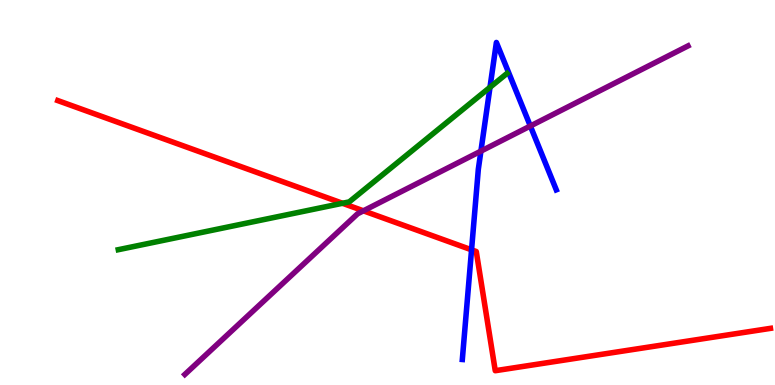[{'lines': ['blue', 'red'], 'intersections': [{'x': 6.08, 'y': 3.51}]}, {'lines': ['green', 'red'], 'intersections': [{'x': 4.42, 'y': 4.72}]}, {'lines': ['purple', 'red'], 'intersections': [{'x': 4.69, 'y': 4.52}]}, {'lines': ['blue', 'green'], 'intersections': [{'x': 6.32, 'y': 7.73}]}, {'lines': ['blue', 'purple'], 'intersections': [{'x': 6.21, 'y': 6.07}, {'x': 6.84, 'y': 6.73}]}, {'lines': ['green', 'purple'], 'intersections': []}]